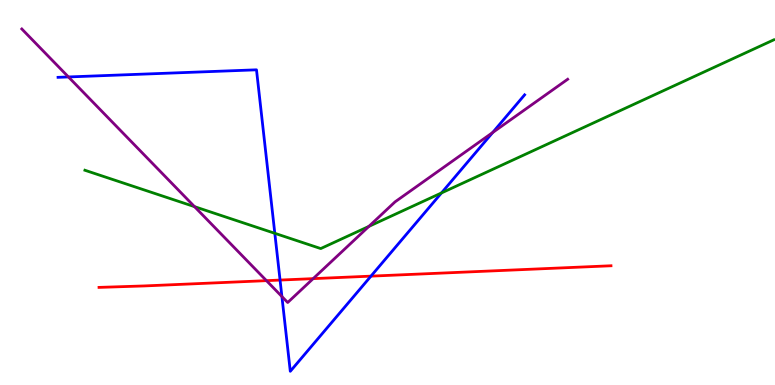[{'lines': ['blue', 'red'], 'intersections': [{'x': 3.61, 'y': 2.73}, {'x': 4.79, 'y': 2.83}]}, {'lines': ['green', 'red'], 'intersections': []}, {'lines': ['purple', 'red'], 'intersections': [{'x': 3.44, 'y': 2.71}, {'x': 4.04, 'y': 2.76}]}, {'lines': ['blue', 'green'], 'intersections': [{'x': 3.55, 'y': 3.94}, {'x': 5.7, 'y': 4.99}]}, {'lines': ['blue', 'purple'], 'intersections': [{'x': 0.883, 'y': 8.0}, {'x': 3.64, 'y': 2.3}, {'x': 6.36, 'y': 6.56}]}, {'lines': ['green', 'purple'], 'intersections': [{'x': 2.51, 'y': 4.63}, {'x': 4.76, 'y': 4.12}]}]